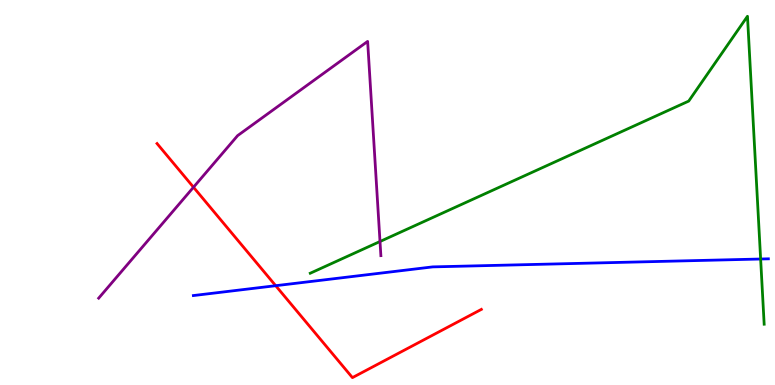[{'lines': ['blue', 'red'], 'intersections': [{'x': 3.56, 'y': 2.58}]}, {'lines': ['green', 'red'], 'intersections': []}, {'lines': ['purple', 'red'], 'intersections': [{'x': 2.5, 'y': 5.14}]}, {'lines': ['blue', 'green'], 'intersections': [{'x': 9.81, 'y': 3.27}]}, {'lines': ['blue', 'purple'], 'intersections': []}, {'lines': ['green', 'purple'], 'intersections': [{'x': 4.9, 'y': 3.73}]}]